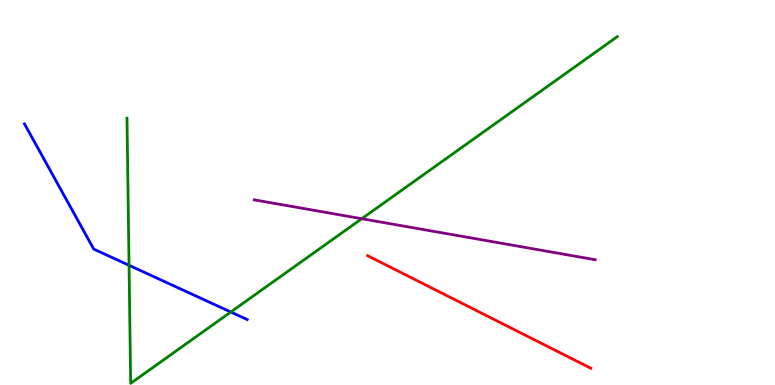[{'lines': ['blue', 'red'], 'intersections': []}, {'lines': ['green', 'red'], 'intersections': []}, {'lines': ['purple', 'red'], 'intersections': []}, {'lines': ['blue', 'green'], 'intersections': [{'x': 1.67, 'y': 3.11}, {'x': 2.98, 'y': 1.9}]}, {'lines': ['blue', 'purple'], 'intersections': []}, {'lines': ['green', 'purple'], 'intersections': [{'x': 4.67, 'y': 4.32}]}]